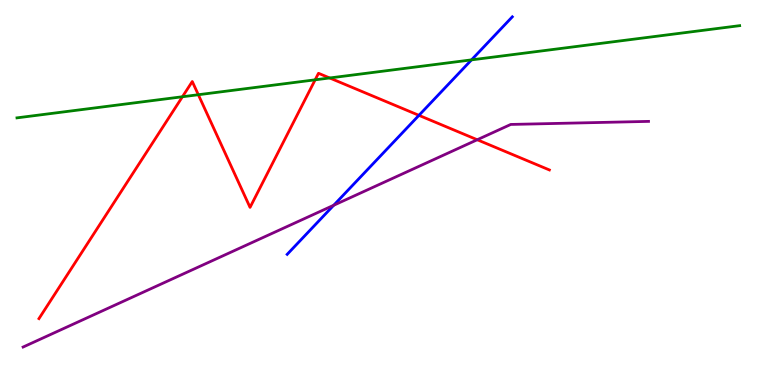[{'lines': ['blue', 'red'], 'intersections': [{'x': 5.41, 'y': 7.0}]}, {'lines': ['green', 'red'], 'intersections': [{'x': 2.35, 'y': 7.49}, {'x': 2.56, 'y': 7.54}, {'x': 4.07, 'y': 7.93}, {'x': 4.25, 'y': 7.97}]}, {'lines': ['purple', 'red'], 'intersections': [{'x': 6.16, 'y': 6.37}]}, {'lines': ['blue', 'green'], 'intersections': [{'x': 6.08, 'y': 8.44}]}, {'lines': ['blue', 'purple'], 'intersections': [{'x': 4.31, 'y': 4.67}]}, {'lines': ['green', 'purple'], 'intersections': []}]